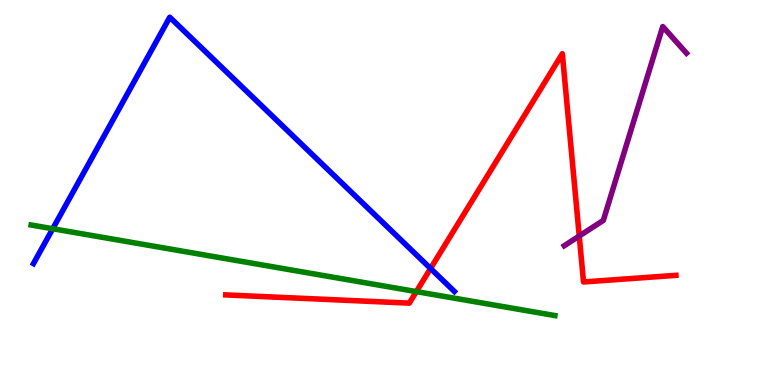[{'lines': ['blue', 'red'], 'intersections': [{'x': 5.56, 'y': 3.03}]}, {'lines': ['green', 'red'], 'intersections': [{'x': 5.37, 'y': 2.43}]}, {'lines': ['purple', 'red'], 'intersections': [{'x': 7.47, 'y': 3.87}]}, {'lines': ['blue', 'green'], 'intersections': [{'x': 0.68, 'y': 4.06}]}, {'lines': ['blue', 'purple'], 'intersections': []}, {'lines': ['green', 'purple'], 'intersections': []}]